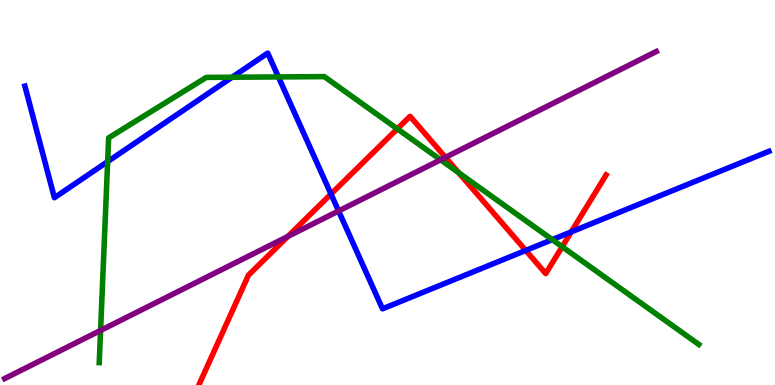[{'lines': ['blue', 'red'], 'intersections': [{'x': 4.27, 'y': 4.96}, {'x': 6.78, 'y': 3.5}, {'x': 7.37, 'y': 3.98}]}, {'lines': ['green', 'red'], 'intersections': [{'x': 5.13, 'y': 6.65}, {'x': 5.92, 'y': 5.51}, {'x': 7.25, 'y': 3.59}]}, {'lines': ['purple', 'red'], 'intersections': [{'x': 3.71, 'y': 3.86}, {'x': 5.75, 'y': 5.91}]}, {'lines': ['blue', 'green'], 'intersections': [{'x': 1.39, 'y': 5.8}, {'x': 3.0, 'y': 7.99}, {'x': 3.59, 'y': 8.0}, {'x': 7.13, 'y': 3.78}]}, {'lines': ['blue', 'purple'], 'intersections': [{'x': 4.37, 'y': 4.52}]}, {'lines': ['green', 'purple'], 'intersections': [{'x': 1.3, 'y': 1.42}, {'x': 5.69, 'y': 5.85}]}]